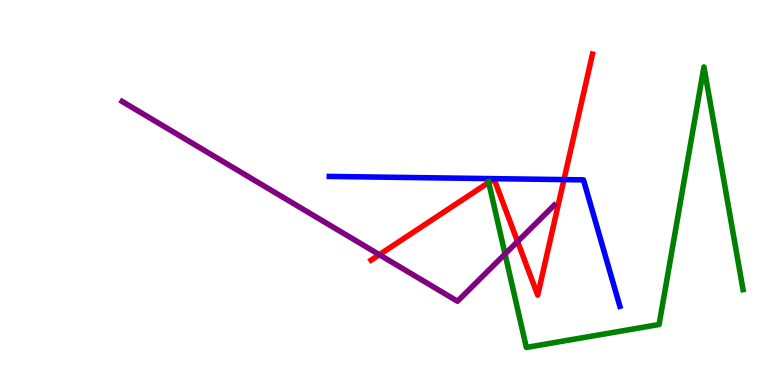[{'lines': ['blue', 'red'], 'intersections': [{'x': 7.28, 'y': 5.33}]}, {'lines': ['green', 'red'], 'intersections': [{'x': 6.31, 'y': 5.26}]}, {'lines': ['purple', 'red'], 'intersections': [{'x': 4.89, 'y': 3.38}, {'x': 6.68, 'y': 3.73}]}, {'lines': ['blue', 'green'], 'intersections': []}, {'lines': ['blue', 'purple'], 'intersections': []}, {'lines': ['green', 'purple'], 'intersections': [{'x': 6.52, 'y': 3.4}]}]